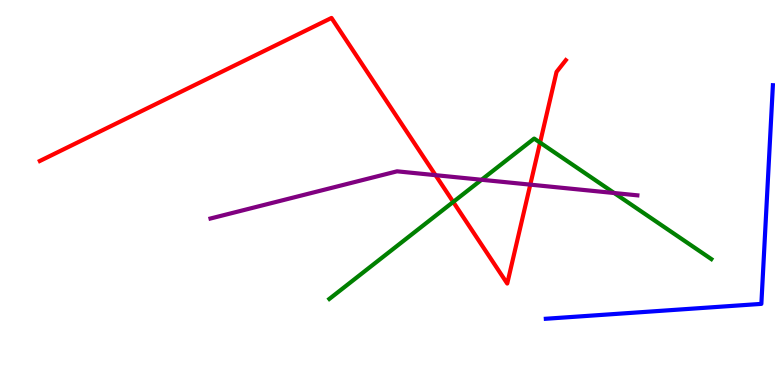[{'lines': ['blue', 'red'], 'intersections': []}, {'lines': ['green', 'red'], 'intersections': [{'x': 5.85, 'y': 4.76}, {'x': 6.97, 'y': 6.3}]}, {'lines': ['purple', 'red'], 'intersections': [{'x': 5.62, 'y': 5.45}, {'x': 6.84, 'y': 5.2}]}, {'lines': ['blue', 'green'], 'intersections': []}, {'lines': ['blue', 'purple'], 'intersections': []}, {'lines': ['green', 'purple'], 'intersections': [{'x': 6.21, 'y': 5.33}, {'x': 7.93, 'y': 4.99}]}]